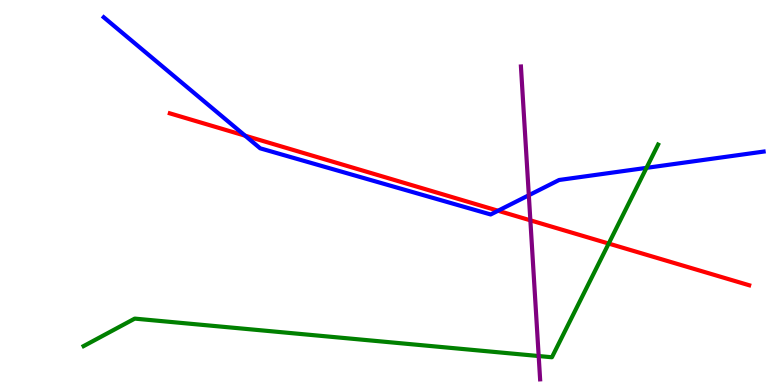[{'lines': ['blue', 'red'], 'intersections': [{'x': 3.16, 'y': 6.48}, {'x': 6.43, 'y': 4.53}]}, {'lines': ['green', 'red'], 'intersections': [{'x': 7.85, 'y': 3.67}]}, {'lines': ['purple', 'red'], 'intersections': [{'x': 6.84, 'y': 4.28}]}, {'lines': ['blue', 'green'], 'intersections': [{'x': 8.34, 'y': 5.64}]}, {'lines': ['blue', 'purple'], 'intersections': [{'x': 6.82, 'y': 4.93}]}, {'lines': ['green', 'purple'], 'intersections': [{'x': 6.95, 'y': 0.752}]}]